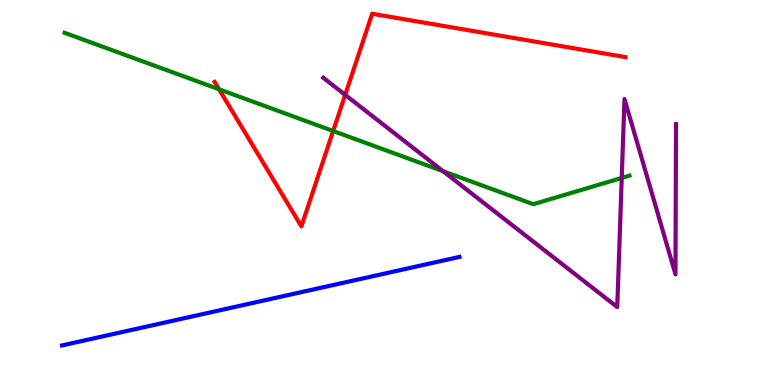[{'lines': ['blue', 'red'], 'intersections': []}, {'lines': ['green', 'red'], 'intersections': [{'x': 2.83, 'y': 7.68}, {'x': 4.3, 'y': 6.6}]}, {'lines': ['purple', 'red'], 'intersections': [{'x': 4.45, 'y': 7.54}]}, {'lines': ['blue', 'green'], 'intersections': []}, {'lines': ['blue', 'purple'], 'intersections': []}, {'lines': ['green', 'purple'], 'intersections': [{'x': 5.72, 'y': 5.55}, {'x': 8.02, 'y': 5.38}]}]